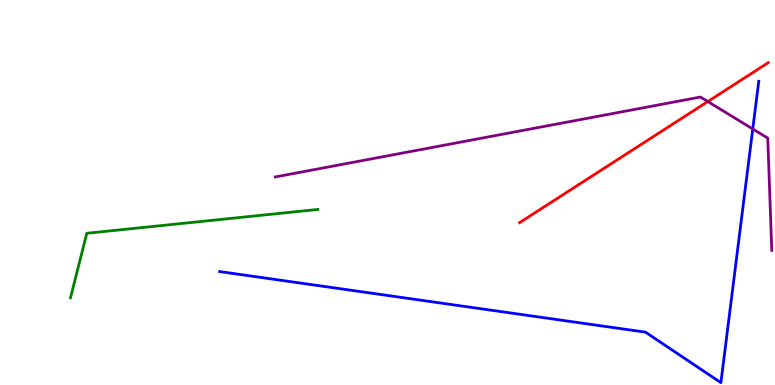[{'lines': ['blue', 'red'], 'intersections': []}, {'lines': ['green', 'red'], 'intersections': []}, {'lines': ['purple', 'red'], 'intersections': [{'x': 9.13, 'y': 7.36}]}, {'lines': ['blue', 'green'], 'intersections': []}, {'lines': ['blue', 'purple'], 'intersections': [{'x': 9.71, 'y': 6.65}]}, {'lines': ['green', 'purple'], 'intersections': []}]